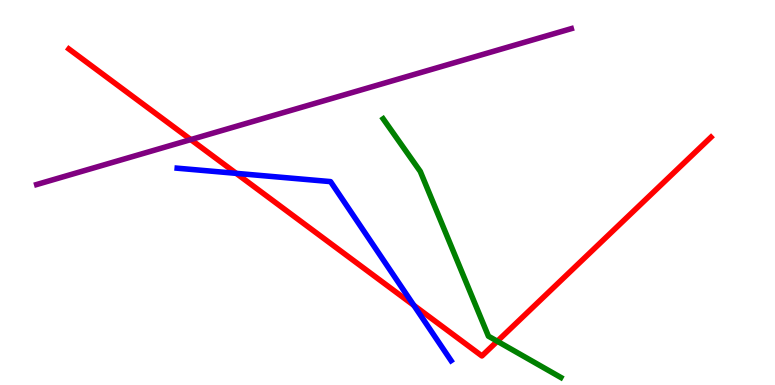[{'lines': ['blue', 'red'], 'intersections': [{'x': 3.05, 'y': 5.5}, {'x': 5.34, 'y': 2.07}]}, {'lines': ['green', 'red'], 'intersections': [{'x': 6.42, 'y': 1.14}]}, {'lines': ['purple', 'red'], 'intersections': [{'x': 2.46, 'y': 6.37}]}, {'lines': ['blue', 'green'], 'intersections': []}, {'lines': ['blue', 'purple'], 'intersections': []}, {'lines': ['green', 'purple'], 'intersections': []}]